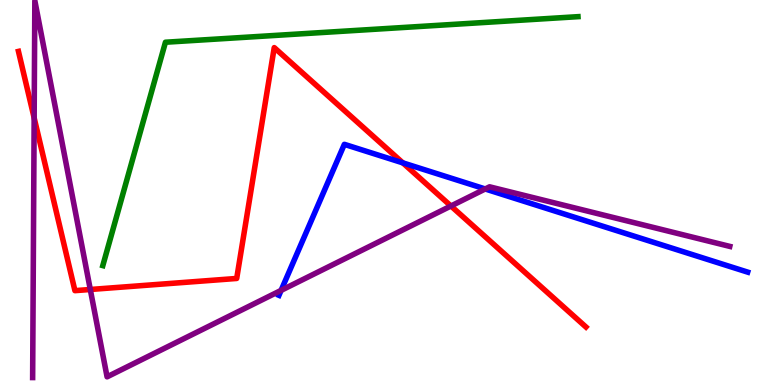[{'lines': ['blue', 'red'], 'intersections': [{'x': 5.2, 'y': 5.77}]}, {'lines': ['green', 'red'], 'intersections': []}, {'lines': ['purple', 'red'], 'intersections': [{'x': 0.441, 'y': 6.94}, {'x': 1.17, 'y': 2.48}, {'x': 5.82, 'y': 4.65}]}, {'lines': ['blue', 'green'], 'intersections': []}, {'lines': ['blue', 'purple'], 'intersections': [{'x': 3.63, 'y': 2.46}, {'x': 6.26, 'y': 5.09}]}, {'lines': ['green', 'purple'], 'intersections': []}]